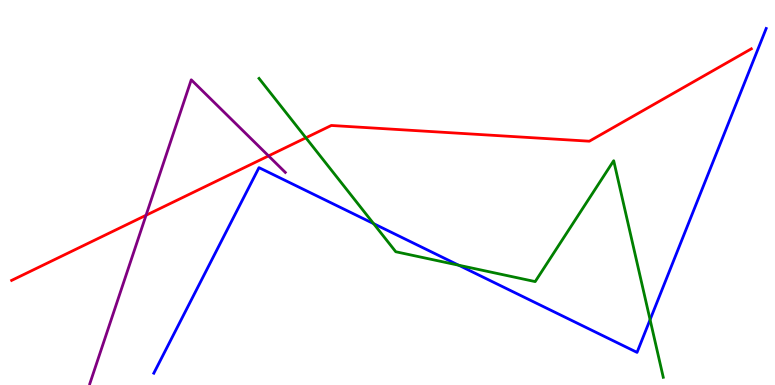[{'lines': ['blue', 'red'], 'intersections': []}, {'lines': ['green', 'red'], 'intersections': [{'x': 3.95, 'y': 6.42}]}, {'lines': ['purple', 'red'], 'intersections': [{'x': 1.88, 'y': 4.41}, {'x': 3.47, 'y': 5.95}]}, {'lines': ['blue', 'green'], 'intersections': [{'x': 4.82, 'y': 4.19}, {'x': 5.92, 'y': 3.11}, {'x': 8.39, 'y': 1.7}]}, {'lines': ['blue', 'purple'], 'intersections': []}, {'lines': ['green', 'purple'], 'intersections': []}]